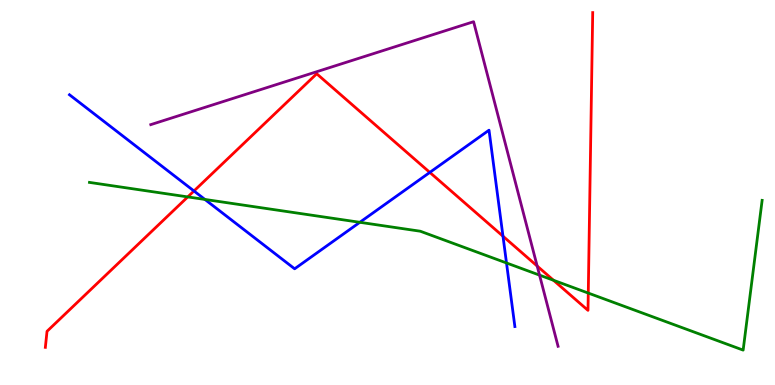[{'lines': ['blue', 'red'], 'intersections': [{'x': 2.5, 'y': 5.04}, {'x': 5.55, 'y': 5.52}, {'x': 6.49, 'y': 3.86}]}, {'lines': ['green', 'red'], 'intersections': [{'x': 2.42, 'y': 4.89}, {'x': 7.14, 'y': 2.72}, {'x': 7.59, 'y': 2.39}]}, {'lines': ['purple', 'red'], 'intersections': [{'x': 6.93, 'y': 3.09}]}, {'lines': ['blue', 'green'], 'intersections': [{'x': 2.64, 'y': 4.82}, {'x': 4.64, 'y': 4.23}, {'x': 6.54, 'y': 3.17}]}, {'lines': ['blue', 'purple'], 'intersections': []}, {'lines': ['green', 'purple'], 'intersections': [{'x': 6.96, 'y': 2.85}]}]